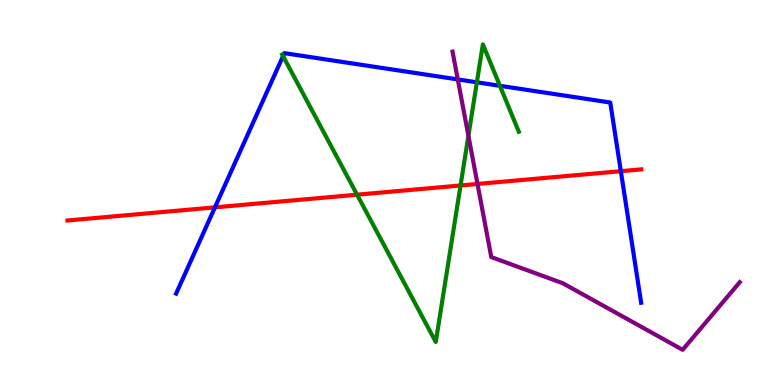[{'lines': ['blue', 'red'], 'intersections': [{'x': 2.77, 'y': 4.61}, {'x': 8.01, 'y': 5.55}]}, {'lines': ['green', 'red'], 'intersections': [{'x': 4.61, 'y': 4.94}, {'x': 5.94, 'y': 5.18}]}, {'lines': ['purple', 'red'], 'intersections': [{'x': 6.16, 'y': 5.22}]}, {'lines': ['blue', 'green'], 'intersections': [{'x': 3.65, 'y': 8.54}, {'x': 6.15, 'y': 7.86}, {'x': 6.45, 'y': 7.77}]}, {'lines': ['blue', 'purple'], 'intersections': [{'x': 5.91, 'y': 7.94}]}, {'lines': ['green', 'purple'], 'intersections': [{'x': 6.04, 'y': 6.47}]}]